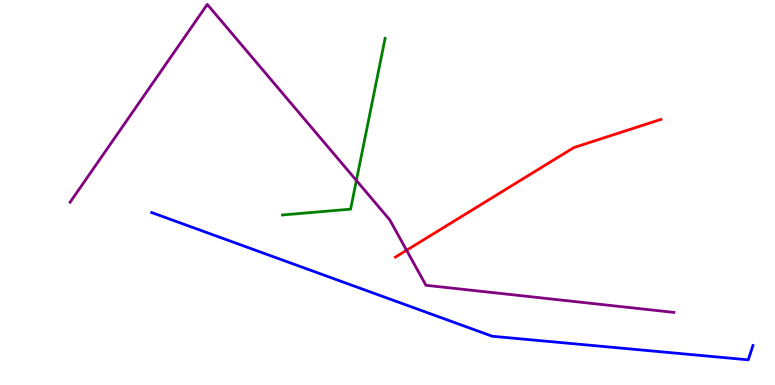[{'lines': ['blue', 'red'], 'intersections': []}, {'lines': ['green', 'red'], 'intersections': []}, {'lines': ['purple', 'red'], 'intersections': [{'x': 5.25, 'y': 3.5}]}, {'lines': ['blue', 'green'], 'intersections': []}, {'lines': ['blue', 'purple'], 'intersections': []}, {'lines': ['green', 'purple'], 'intersections': [{'x': 4.6, 'y': 5.31}]}]